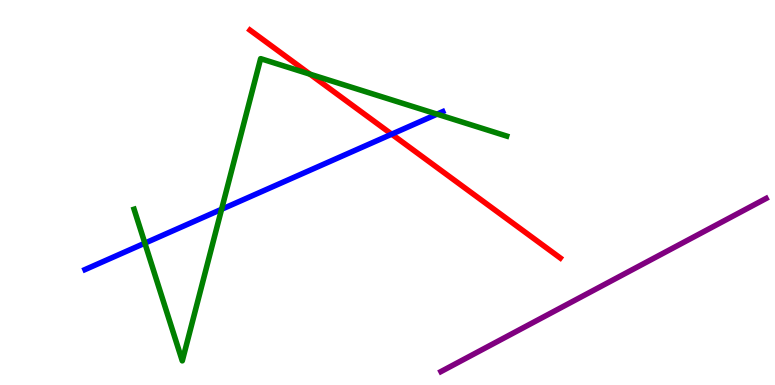[{'lines': ['blue', 'red'], 'intersections': [{'x': 5.05, 'y': 6.51}]}, {'lines': ['green', 'red'], 'intersections': [{'x': 4.0, 'y': 8.07}]}, {'lines': ['purple', 'red'], 'intersections': []}, {'lines': ['blue', 'green'], 'intersections': [{'x': 1.87, 'y': 3.68}, {'x': 2.86, 'y': 4.56}, {'x': 5.64, 'y': 7.04}]}, {'lines': ['blue', 'purple'], 'intersections': []}, {'lines': ['green', 'purple'], 'intersections': []}]